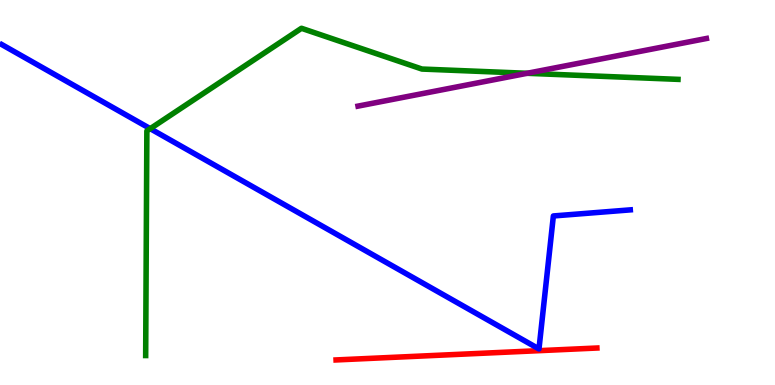[{'lines': ['blue', 'red'], 'intersections': []}, {'lines': ['green', 'red'], 'intersections': []}, {'lines': ['purple', 'red'], 'intersections': []}, {'lines': ['blue', 'green'], 'intersections': [{'x': 1.94, 'y': 6.66}]}, {'lines': ['blue', 'purple'], 'intersections': []}, {'lines': ['green', 'purple'], 'intersections': [{'x': 6.8, 'y': 8.1}]}]